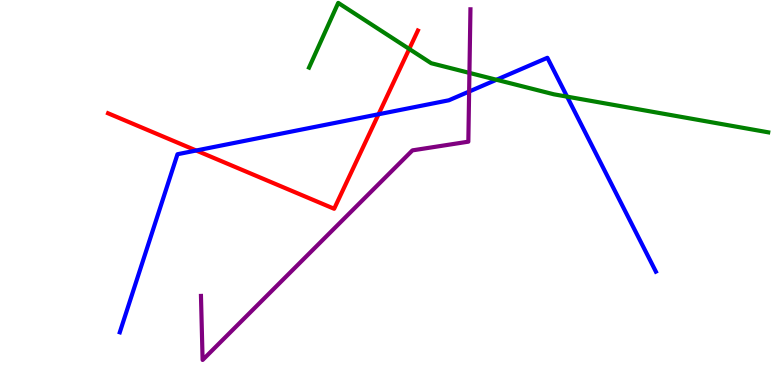[{'lines': ['blue', 'red'], 'intersections': [{'x': 2.53, 'y': 6.09}, {'x': 4.88, 'y': 7.03}]}, {'lines': ['green', 'red'], 'intersections': [{'x': 5.28, 'y': 8.73}]}, {'lines': ['purple', 'red'], 'intersections': []}, {'lines': ['blue', 'green'], 'intersections': [{'x': 6.41, 'y': 7.93}, {'x': 7.32, 'y': 7.49}]}, {'lines': ['blue', 'purple'], 'intersections': [{'x': 6.05, 'y': 7.62}]}, {'lines': ['green', 'purple'], 'intersections': [{'x': 6.06, 'y': 8.11}]}]